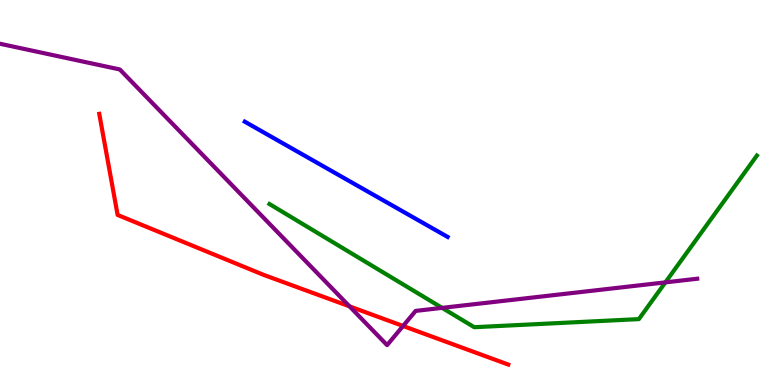[{'lines': ['blue', 'red'], 'intersections': []}, {'lines': ['green', 'red'], 'intersections': []}, {'lines': ['purple', 'red'], 'intersections': [{'x': 4.51, 'y': 2.04}, {'x': 5.2, 'y': 1.53}]}, {'lines': ['blue', 'green'], 'intersections': []}, {'lines': ['blue', 'purple'], 'intersections': []}, {'lines': ['green', 'purple'], 'intersections': [{'x': 5.7, 'y': 2.0}, {'x': 8.59, 'y': 2.67}]}]